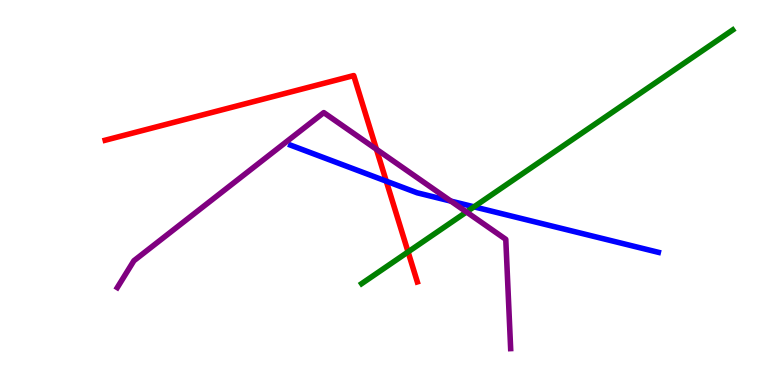[{'lines': ['blue', 'red'], 'intersections': [{'x': 4.98, 'y': 5.29}]}, {'lines': ['green', 'red'], 'intersections': [{'x': 5.27, 'y': 3.46}]}, {'lines': ['purple', 'red'], 'intersections': [{'x': 4.86, 'y': 6.12}]}, {'lines': ['blue', 'green'], 'intersections': [{'x': 6.12, 'y': 4.63}]}, {'lines': ['blue', 'purple'], 'intersections': [{'x': 5.82, 'y': 4.78}]}, {'lines': ['green', 'purple'], 'intersections': [{'x': 6.02, 'y': 4.49}]}]